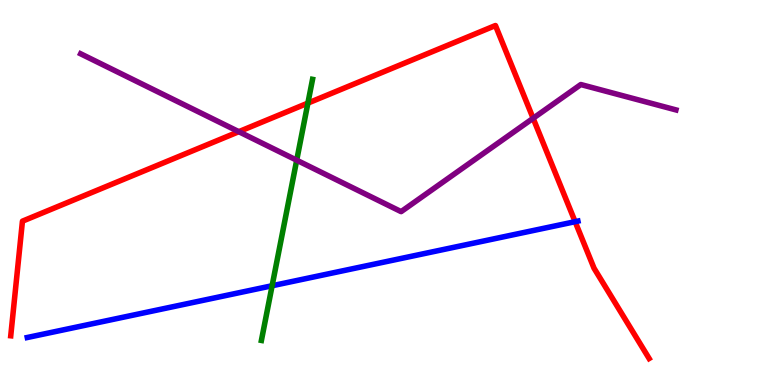[{'lines': ['blue', 'red'], 'intersections': [{'x': 7.42, 'y': 4.24}]}, {'lines': ['green', 'red'], 'intersections': [{'x': 3.97, 'y': 7.32}]}, {'lines': ['purple', 'red'], 'intersections': [{'x': 3.08, 'y': 6.58}, {'x': 6.88, 'y': 6.93}]}, {'lines': ['blue', 'green'], 'intersections': [{'x': 3.51, 'y': 2.58}]}, {'lines': ['blue', 'purple'], 'intersections': []}, {'lines': ['green', 'purple'], 'intersections': [{'x': 3.83, 'y': 5.84}]}]